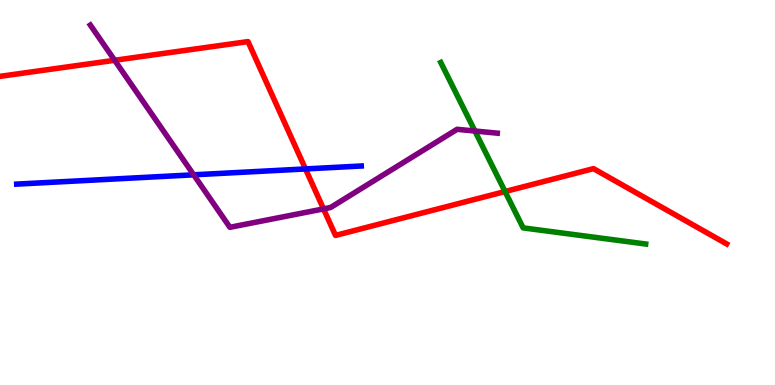[{'lines': ['blue', 'red'], 'intersections': [{'x': 3.94, 'y': 5.61}]}, {'lines': ['green', 'red'], 'intersections': [{'x': 6.52, 'y': 5.03}]}, {'lines': ['purple', 'red'], 'intersections': [{'x': 1.48, 'y': 8.43}, {'x': 4.17, 'y': 4.57}]}, {'lines': ['blue', 'green'], 'intersections': []}, {'lines': ['blue', 'purple'], 'intersections': [{'x': 2.5, 'y': 5.46}]}, {'lines': ['green', 'purple'], 'intersections': [{'x': 6.13, 'y': 6.6}]}]